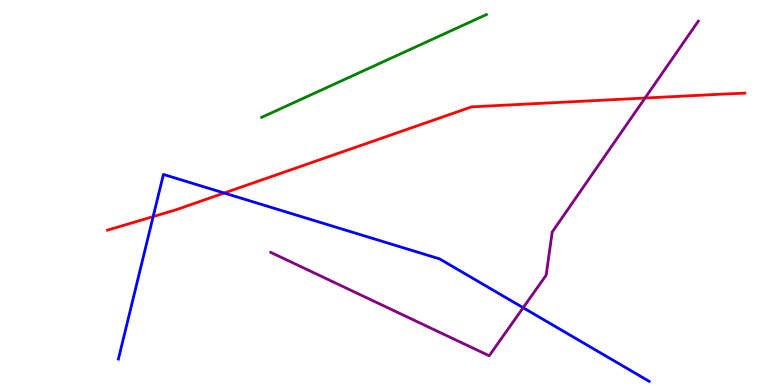[{'lines': ['blue', 'red'], 'intersections': [{'x': 1.98, 'y': 4.37}, {'x': 2.89, 'y': 4.99}]}, {'lines': ['green', 'red'], 'intersections': []}, {'lines': ['purple', 'red'], 'intersections': [{'x': 8.32, 'y': 7.45}]}, {'lines': ['blue', 'green'], 'intersections': []}, {'lines': ['blue', 'purple'], 'intersections': [{'x': 6.75, 'y': 2.01}]}, {'lines': ['green', 'purple'], 'intersections': []}]